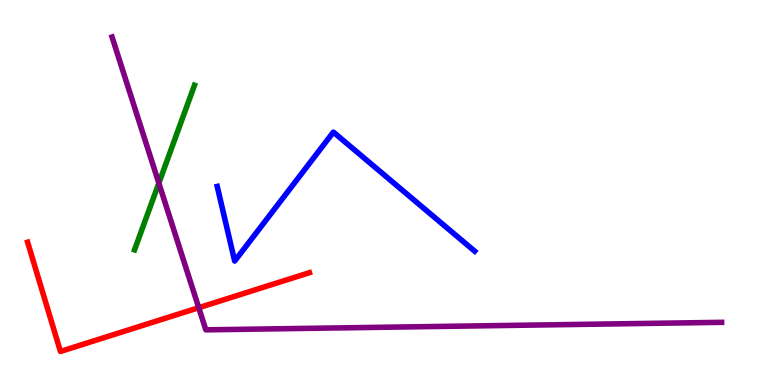[{'lines': ['blue', 'red'], 'intersections': []}, {'lines': ['green', 'red'], 'intersections': []}, {'lines': ['purple', 'red'], 'intersections': [{'x': 2.56, 'y': 2.01}]}, {'lines': ['blue', 'green'], 'intersections': []}, {'lines': ['blue', 'purple'], 'intersections': []}, {'lines': ['green', 'purple'], 'intersections': [{'x': 2.05, 'y': 5.24}]}]